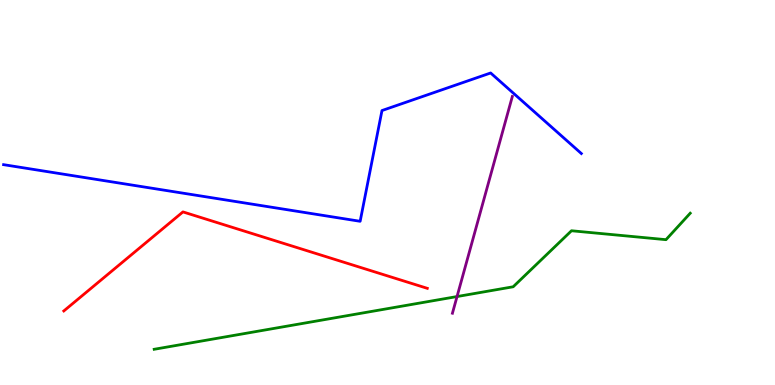[{'lines': ['blue', 'red'], 'intersections': []}, {'lines': ['green', 'red'], 'intersections': []}, {'lines': ['purple', 'red'], 'intersections': []}, {'lines': ['blue', 'green'], 'intersections': []}, {'lines': ['blue', 'purple'], 'intersections': []}, {'lines': ['green', 'purple'], 'intersections': [{'x': 5.9, 'y': 2.3}]}]